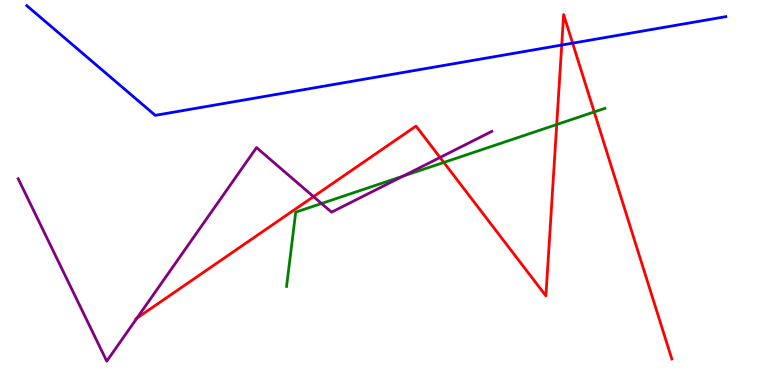[{'lines': ['blue', 'red'], 'intersections': [{'x': 7.25, 'y': 8.83}, {'x': 7.39, 'y': 8.88}]}, {'lines': ['green', 'red'], 'intersections': [{'x': 5.73, 'y': 5.78}, {'x': 7.18, 'y': 6.77}, {'x': 7.67, 'y': 7.09}]}, {'lines': ['purple', 'red'], 'intersections': [{'x': 1.77, 'y': 1.74}, {'x': 4.05, 'y': 4.89}, {'x': 5.68, 'y': 5.91}]}, {'lines': ['blue', 'green'], 'intersections': []}, {'lines': ['blue', 'purple'], 'intersections': []}, {'lines': ['green', 'purple'], 'intersections': [{'x': 4.15, 'y': 4.71}, {'x': 5.2, 'y': 5.43}]}]